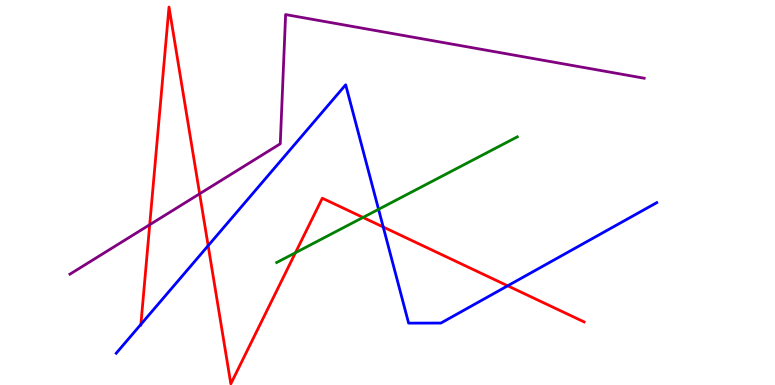[{'lines': ['blue', 'red'], 'intersections': [{'x': 1.82, 'y': 1.57}, {'x': 2.69, 'y': 3.62}, {'x': 4.94, 'y': 4.1}, {'x': 6.55, 'y': 2.58}]}, {'lines': ['green', 'red'], 'intersections': [{'x': 3.81, 'y': 3.44}, {'x': 4.68, 'y': 4.35}]}, {'lines': ['purple', 'red'], 'intersections': [{'x': 1.93, 'y': 4.16}, {'x': 2.58, 'y': 4.97}]}, {'lines': ['blue', 'green'], 'intersections': [{'x': 4.88, 'y': 4.56}]}, {'lines': ['blue', 'purple'], 'intersections': []}, {'lines': ['green', 'purple'], 'intersections': []}]